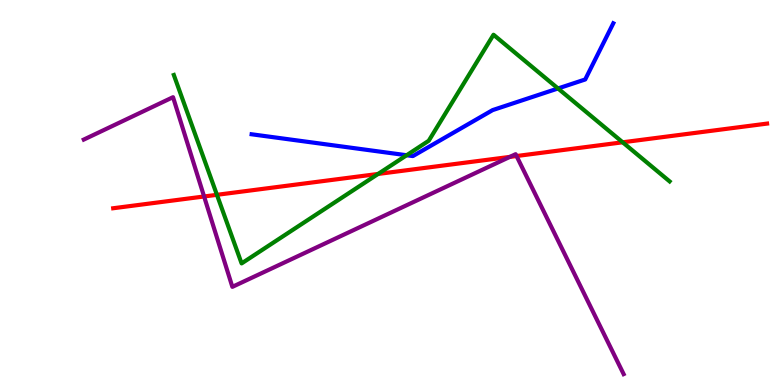[{'lines': ['blue', 'red'], 'intersections': []}, {'lines': ['green', 'red'], 'intersections': [{'x': 2.8, 'y': 4.94}, {'x': 4.88, 'y': 5.48}, {'x': 8.03, 'y': 6.3}]}, {'lines': ['purple', 'red'], 'intersections': [{'x': 2.63, 'y': 4.9}, {'x': 6.58, 'y': 5.92}, {'x': 6.66, 'y': 5.95}]}, {'lines': ['blue', 'green'], 'intersections': [{'x': 5.25, 'y': 5.97}, {'x': 7.2, 'y': 7.7}]}, {'lines': ['blue', 'purple'], 'intersections': []}, {'lines': ['green', 'purple'], 'intersections': []}]